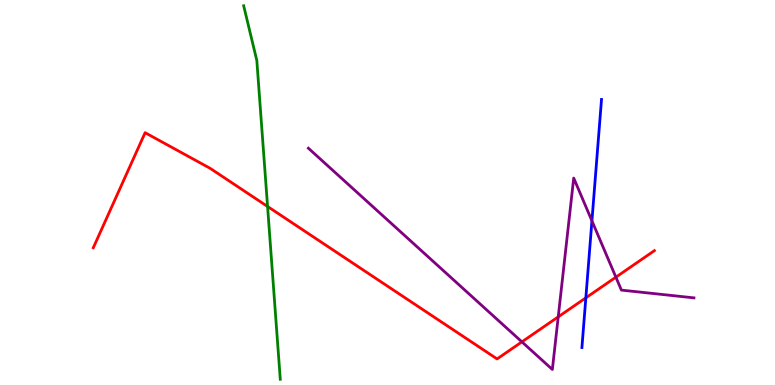[{'lines': ['blue', 'red'], 'intersections': [{'x': 7.56, 'y': 2.26}]}, {'lines': ['green', 'red'], 'intersections': [{'x': 3.45, 'y': 4.64}]}, {'lines': ['purple', 'red'], 'intersections': [{'x': 6.73, 'y': 1.12}, {'x': 7.2, 'y': 1.77}, {'x': 7.95, 'y': 2.8}]}, {'lines': ['blue', 'green'], 'intersections': []}, {'lines': ['blue', 'purple'], 'intersections': [{'x': 7.64, 'y': 4.26}]}, {'lines': ['green', 'purple'], 'intersections': []}]